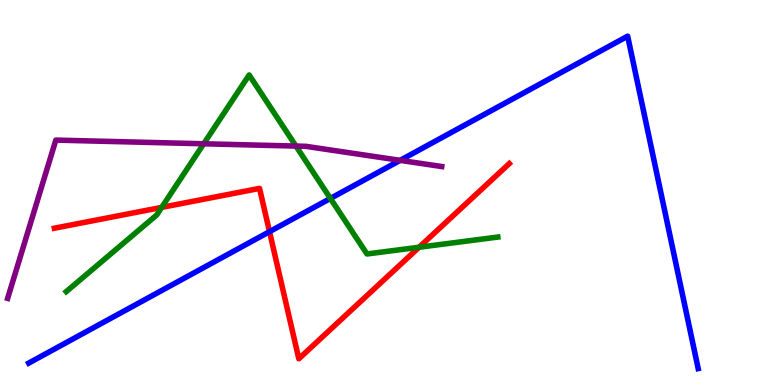[{'lines': ['blue', 'red'], 'intersections': [{'x': 3.48, 'y': 3.98}]}, {'lines': ['green', 'red'], 'intersections': [{'x': 2.09, 'y': 4.61}, {'x': 5.41, 'y': 3.58}]}, {'lines': ['purple', 'red'], 'intersections': []}, {'lines': ['blue', 'green'], 'intersections': [{'x': 4.26, 'y': 4.85}]}, {'lines': ['blue', 'purple'], 'intersections': [{'x': 5.16, 'y': 5.83}]}, {'lines': ['green', 'purple'], 'intersections': [{'x': 2.63, 'y': 6.27}, {'x': 3.82, 'y': 6.21}]}]